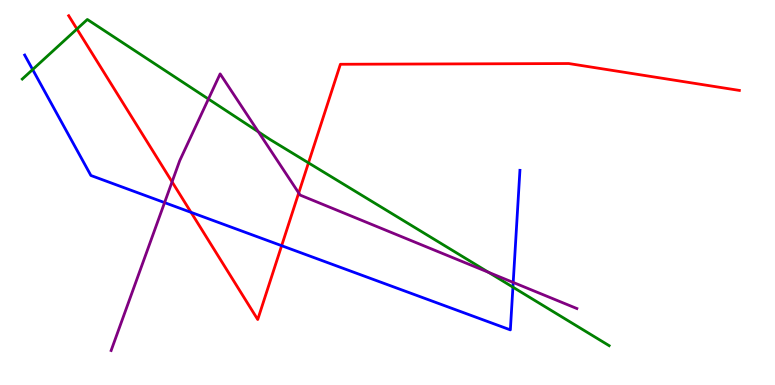[{'lines': ['blue', 'red'], 'intersections': [{'x': 2.46, 'y': 4.48}, {'x': 3.63, 'y': 3.62}]}, {'lines': ['green', 'red'], 'intersections': [{'x': 0.993, 'y': 9.25}, {'x': 3.98, 'y': 5.77}]}, {'lines': ['purple', 'red'], 'intersections': [{'x': 2.22, 'y': 5.28}, {'x': 3.85, 'y': 4.99}]}, {'lines': ['blue', 'green'], 'intersections': [{'x': 0.421, 'y': 8.19}, {'x': 6.62, 'y': 2.54}]}, {'lines': ['blue', 'purple'], 'intersections': [{'x': 2.12, 'y': 4.74}, {'x': 6.62, 'y': 2.66}]}, {'lines': ['green', 'purple'], 'intersections': [{'x': 2.69, 'y': 7.43}, {'x': 3.33, 'y': 6.58}, {'x': 6.3, 'y': 2.93}]}]